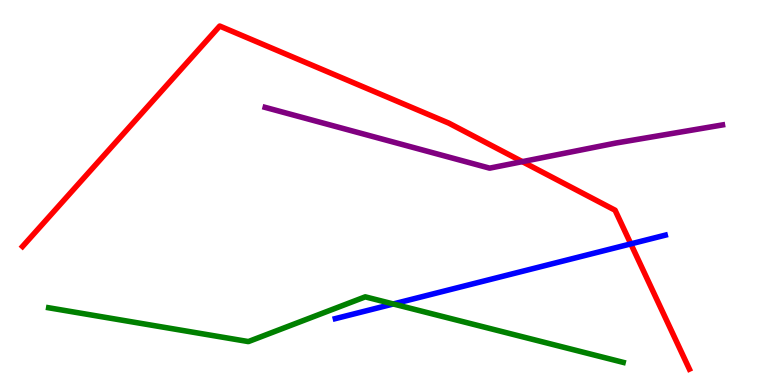[{'lines': ['blue', 'red'], 'intersections': [{'x': 8.14, 'y': 3.67}]}, {'lines': ['green', 'red'], 'intersections': []}, {'lines': ['purple', 'red'], 'intersections': [{'x': 6.74, 'y': 5.8}]}, {'lines': ['blue', 'green'], 'intersections': [{'x': 5.07, 'y': 2.1}]}, {'lines': ['blue', 'purple'], 'intersections': []}, {'lines': ['green', 'purple'], 'intersections': []}]